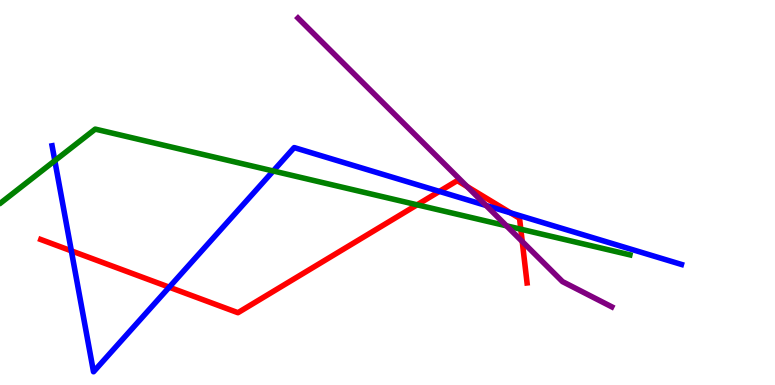[{'lines': ['blue', 'red'], 'intersections': [{'x': 0.921, 'y': 3.48}, {'x': 2.18, 'y': 2.54}, {'x': 5.67, 'y': 5.03}, {'x': 6.59, 'y': 4.47}]}, {'lines': ['green', 'red'], 'intersections': [{'x': 5.38, 'y': 4.68}, {'x': 6.72, 'y': 4.05}]}, {'lines': ['purple', 'red'], 'intersections': [{'x': 6.03, 'y': 5.15}, {'x': 6.74, 'y': 3.73}]}, {'lines': ['blue', 'green'], 'intersections': [{'x': 0.707, 'y': 5.83}, {'x': 3.53, 'y': 5.56}]}, {'lines': ['blue', 'purple'], 'intersections': [{'x': 6.27, 'y': 4.66}]}, {'lines': ['green', 'purple'], 'intersections': [{'x': 6.54, 'y': 4.13}]}]